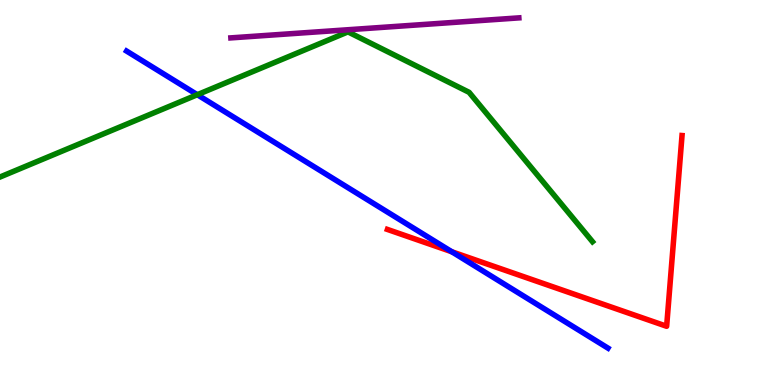[{'lines': ['blue', 'red'], 'intersections': [{'x': 5.83, 'y': 3.46}]}, {'lines': ['green', 'red'], 'intersections': []}, {'lines': ['purple', 'red'], 'intersections': []}, {'lines': ['blue', 'green'], 'intersections': [{'x': 2.55, 'y': 7.54}]}, {'lines': ['blue', 'purple'], 'intersections': []}, {'lines': ['green', 'purple'], 'intersections': []}]